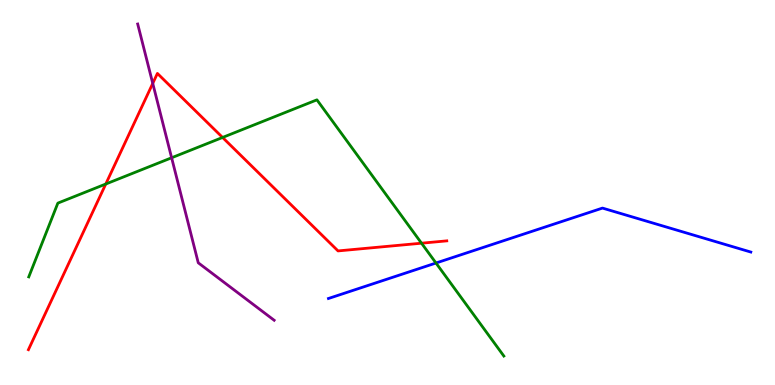[{'lines': ['blue', 'red'], 'intersections': []}, {'lines': ['green', 'red'], 'intersections': [{'x': 1.36, 'y': 5.22}, {'x': 2.87, 'y': 6.43}, {'x': 5.44, 'y': 3.68}]}, {'lines': ['purple', 'red'], 'intersections': [{'x': 1.97, 'y': 7.83}]}, {'lines': ['blue', 'green'], 'intersections': [{'x': 5.63, 'y': 3.17}]}, {'lines': ['blue', 'purple'], 'intersections': []}, {'lines': ['green', 'purple'], 'intersections': [{'x': 2.21, 'y': 5.9}]}]